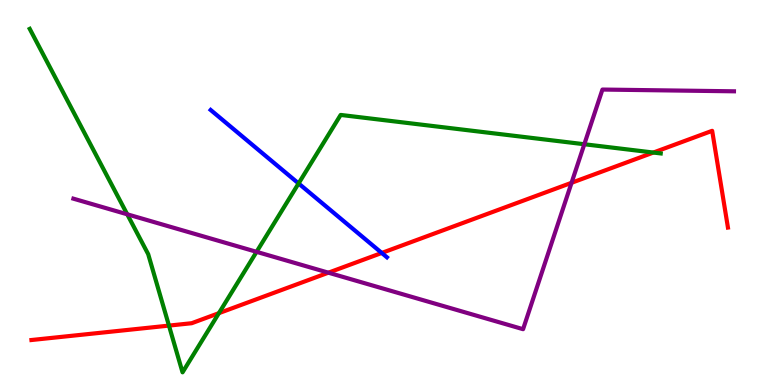[{'lines': ['blue', 'red'], 'intersections': [{'x': 4.93, 'y': 3.43}]}, {'lines': ['green', 'red'], 'intersections': [{'x': 2.18, 'y': 1.54}, {'x': 2.82, 'y': 1.87}, {'x': 8.43, 'y': 6.04}]}, {'lines': ['purple', 'red'], 'intersections': [{'x': 4.24, 'y': 2.92}, {'x': 7.37, 'y': 5.25}]}, {'lines': ['blue', 'green'], 'intersections': [{'x': 3.85, 'y': 5.24}]}, {'lines': ['blue', 'purple'], 'intersections': []}, {'lines': ['green', 'purple'], 'intersections': [{'x': 1.64, 'y': 4.43}, {'x': 3.31, 'y': 3.46}, {'x': 7.54, 'y': 6.25}]}]